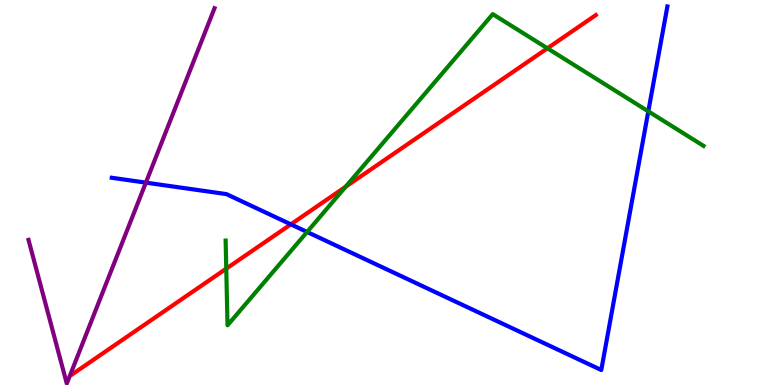[{'lines': ['blue', 'red'], 'intersections': [{'x': 3.75, 'y': 4.17}]}, {'lines': ['green', 'red'], 'intersections': [{'x': 2.92, 'y': 3.02}, {'x': 4.46, 'y': 5.15}, {'x': 7.06, 'y': 8.75}]}, {'lines': ['purple', 'red'], 'intersections': []}, {'lines': ['blue', 'green'], 'intersections': [{'x': 3.96, 'y': 3.97}, {'x': 8.37, 'y': 7.11}]}, {'lines': ['blue', 'purple'], 'intersections': [{'x': 1.88, 'y': 5.26}]}, {'lines': ['green', 'purple'], 'intersections': []}]